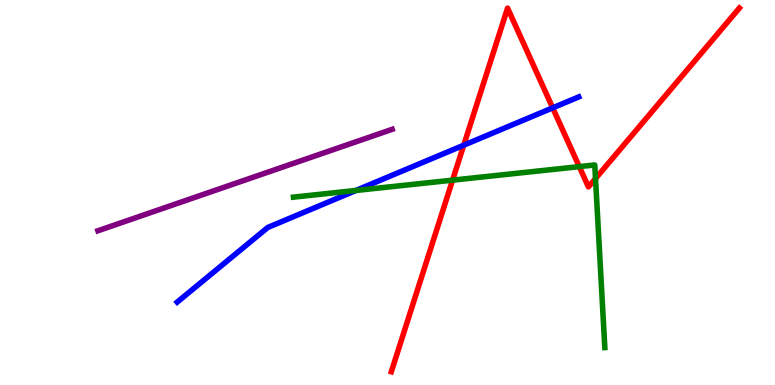[{'lines': ['blue', 'red'], 'intersections': [{'x': 5.98, 'y': 6.23}, {'x': 7.13, 'y': 7.2}]}, {'lines': ['green', 'red'], 'intersections': [{'x': 5.84, 'y': 5.32}, {'x': 7.47, 'y': 5.67}, {'x': 7.68, 'y': 5.36}]}, {'lines': ['purple', 'red'], 'intersections': []}, {'lines': ['blue', 'green'], 'intersections': [{'x': 4.59, 'y': 5.05}]}, {'lines': ['blue', 'purple'], 'intersections': []}, {'lines': ['green', 'purple'], 'intersections': []}]